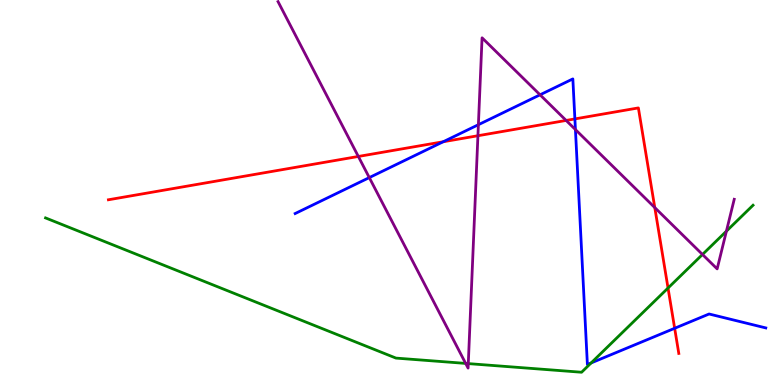[{'lines': ['blue', 'red'], 'intersections': [{'x': 5.72, 'y': 6.32}, {'x': 7.42, 'y': 6.91}, {'x': 8.71, 'y': 1.47}]}, {'lines': ['green', 'red'], 'intersections': [{'x': 8.62, 'y': 2.52}]}, {'lines': ['purple', 'red'], 'intersections': [{'x': 4.62, 'y': 5.94}, {'x': 6.17, 'y': 6.47}, {'x': 7.3, 'y': 6.87}, {'x': 8.45, 'y': 4.61}]}, {'lines': ['blue', 'green'], 'intersections': [{'x': 7.63, 'y': 0.573}]}, {'lines': ['blue', 'purple'], 'intersections': [{'x': 4.77, 'y': 5.39}, {'x': 6.17, 'y': 6.76}, {'x': 6.97, 'y': 7.54}, {'x': 7.42, 'y': 6.63}]}, {'lines': ['green', 'purple'], 'intersections': [{'x': 6.01, 'y': 0.561}, {'x': 6.04, 'y': 0.556}, {'x': 9.06, 'y': 3.39}, {'x': 9.37, 'y': 4.0}]}]